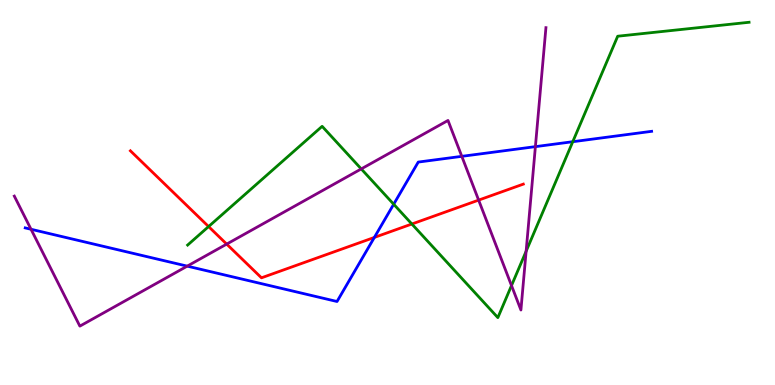[{'lines': ['blue', 'red'], 'intersections': [{'x': 4.83, 'y': 3.83}]}, {'lines': ['green', 'red'], 'intersections': [{'x': 2.69, 'y': 4.12}, {'x': 5.31, 'y': 4.18}]}, {'lines': ['purple', 'red'], 'intersections': [{'x': 2.92, 'y': 3.66}, {'x': 6.18, 'y': 4.8}]}, {'lines': ['blue', 'green'], 'intersections': [{'x': 5.08, 'y': 4.7}, {'x': 7.39, 'y': 6.32}]}, {'lines': ['blue', 'purple'], 'intersections': [{'x': 0.4, 'y': 4.05}, {'x': 2.42, 'y': 3.09}, {'x': 5.96, 'y': 5.94}, {'x': 6.91, 'y': 6.19}]}, {'lines': ['green', 'purple'], 'intersections': [{'x': 4.66, 'y': 5.61}, {'x': 6.6, 'y': 2.58}, {'x': 6.79, 'y': 3.47}]}]